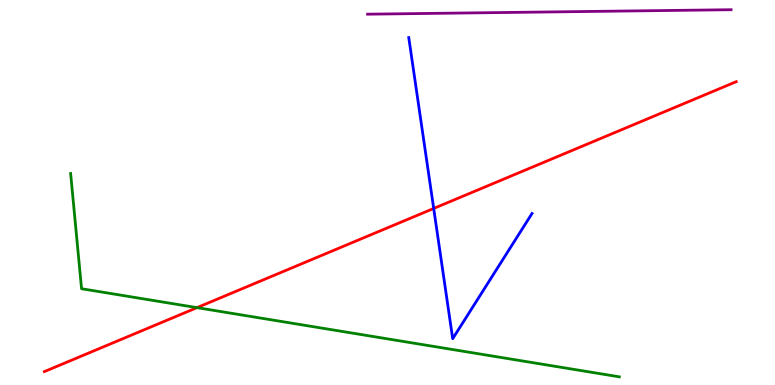[{'lines': ['blue', 'red'], 'intersections': [{'x': 5.6, 'y': 4.59}]}, {'lines': ['green', 'red'], 'intersections': [{'x': 2.54, 'y': 2.01}]}, {'lines': ['purple', 'red'], 'intersections': []}, {'lines': ['blue', 'green'], 'intersections': []}, {'lines': ['blue', 'purple'], 'intersections': []}, {'lines': ['green', 'purple'], 'intersections': []}]